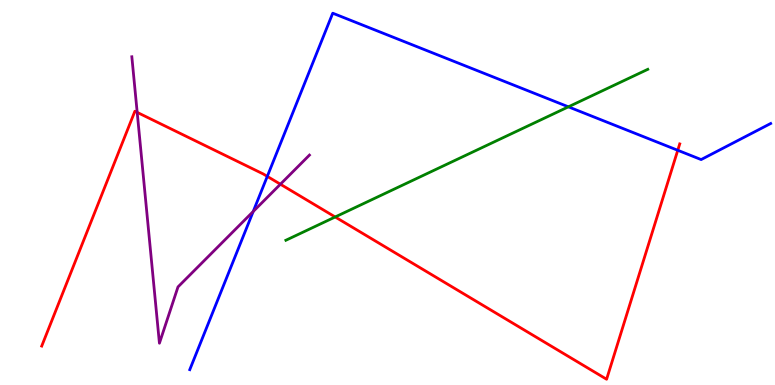[{'lines': ['blue', 'red'], 'intersections': [{'x': 3.45, 'y': 5.42}, {'x': 8.75, 'y': 6.1}]}, {'lines': ['green', 'red'], 'intersections': [{'x': 4.32, 'y': 4.36}]}, {'lines': ['purple', 'red'], 'intersections': [{'x': 1.77, 'y': 7.08}, {'x': 3.62, 'y': 5.21}]}, {'lines': ['blue', 'green'], 'intersections': [{'x': 7.33, 'y': 7.23}]}, {'lines': ['blue', 'purple'], 'intersections': [{'x': 3.27, 'y': 4.51}]}, {'lines': ['green', 'purple'], 'intersections': []}]